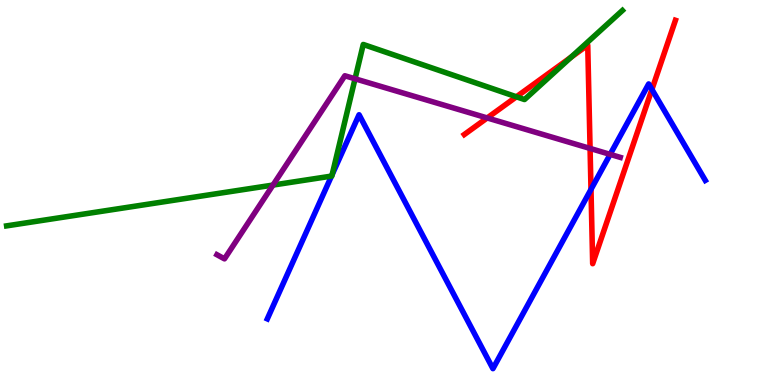[{'lines': ['blue', 'red'], 'intersections': [{'x': 7.63, 'y': 5.08}, {'x': 8.41, 'y': 7.68}]}, {'lines': ['green', 'red'], 'intersections': [{'x': 6.66, 'y': 7.49}, {'x': 7.37, 'y': 8.51}]}, {'lines': ['purple', 'red'], 'intersections': [{'x': 6.29, 'y': 6.94}, {'x': 7.61, 'y': 6.14}]}, {'lines': ['blue', 'green'], 'intersections': [{'x': 4.28, 'y': 5.43}, {'x': 4.29, 'y': 5.47}]}, {'lines': ['blue', 'purple'], 'intersections': [{'x': 7.87, 'y': 5.99}]}, {'lines': ['green', 'purple'], 'intersections': [{'x': 3.52, 'y': 5.19}, {'x': 4.58, 'y': 7.95}]}]